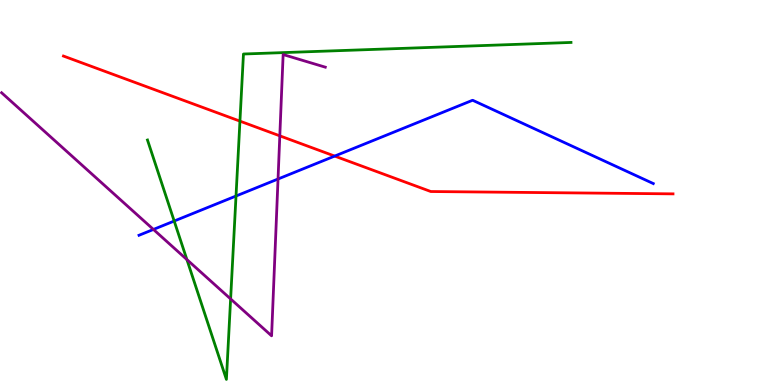[{'lines': ['blue', 'red'], 'intersections': [{'x': 4.32, 'y': 5.95}]}, {'lines': ['green', 'red'], 'intersections': [{'x': 3.1, 'y': 6.85}]}, {'lines': ['purple', 'red'], 'intersections': [{'x': 3.61, 'y': 6.47}]}, {'lines': ['blue', 'green'], 'intersections': [{'x': 2.25, 'y': 4.26}, {'x': 3.05, 'y': 4.91}]}, {'lines': ['blue', 'purple'], 'intersections': [{'x': 1.98, 'y': 4.04}, {'x': 3.59, 'y': 5.35}]}, {'lines': ['green', 'purple'], 'intersections': [{'x': 2.41, 'y': 3.26}, {'x': 2.98, 'y': 2.24}]}]